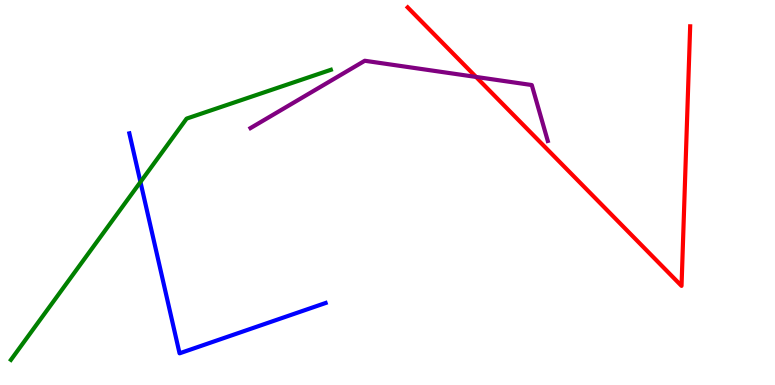[{'lines': ['blue', 'red'], 'intersections': []}, {'lines': ['green', 'red'], 'intersections': []}, {'lines': ['purple', 'red'], 'intersections': [{'x': 6.14, 'y': 8.0}]}, {'lines': ['blue', 'green'], 'intersections': [{'x': 1.81, 'y': 5.27}]}, {'lines': ['blue', 'purple'], 'intersections': []}, {'lines': ['green', 'purple'], 'intersections': []}]